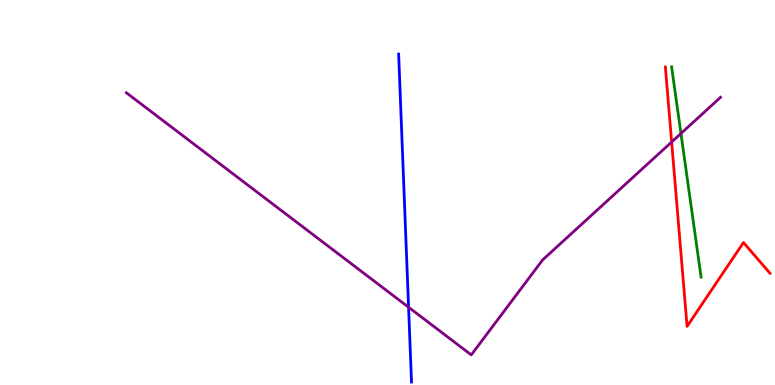[{'lines': ['blue', 'red'], 'intersections': []}, {'lines': ['green', 'red'], 'intersections': []}, {'lines': ['purple', 'red'], 'intersections': [{'x': 8.67, 'y': 6.31}]}, {'lines': ['blue', 'green'], 'intersections': []}, {'lines': ['blue', 'purple'], 'intersections': [{'x': 5.27, 'y': 2.02}]}, {'lines': ['green', 'purple'], 'intersections': [{'x': 8.79, 'y': 6.53}]}]